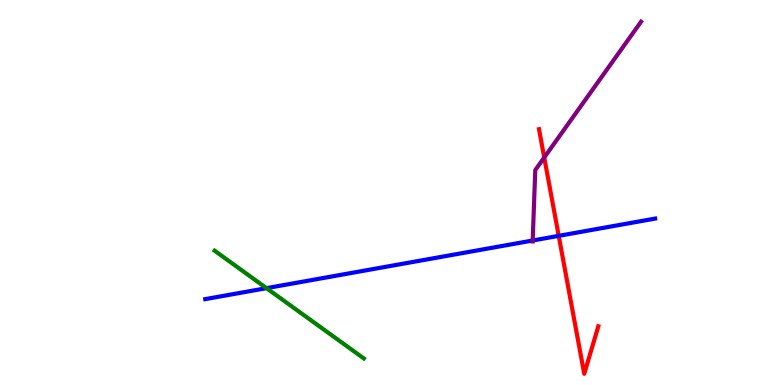[{'lines': ['blue', 'red'], 'intersections': [{'x': 7.21, 'y': 3.87}]}, {'lines': ['green', 'red'], 'intersections': []}, {'lines': ['purple', 'red'], 'intersections': [{'x': 7.02, 'y': 5.91}]}, {'lines': ['blue', 'green'], 'intersections': [{'x': 3.44, 'y': 2.52}]}, {'lines': ['blue', 'purple'], 'intersections': [{'x': 6.87, 'y': 3.75}]}, {'lines': ['green', 'purple'], 'intersections': []}]